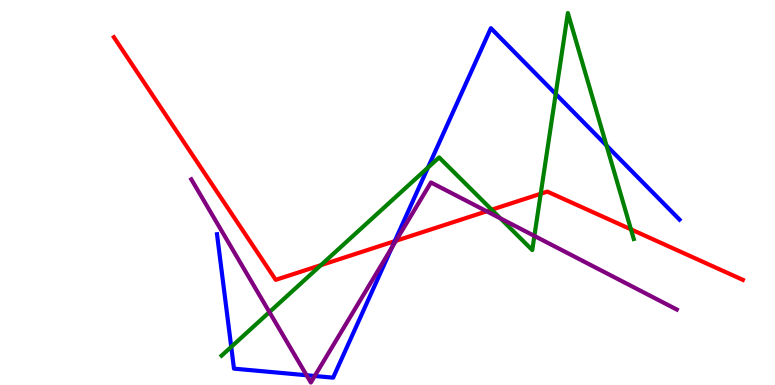[{'lines': ['blue', 'red'], 'intersections': [{'x': 5.09, 'y': 3.74}]}, {'lines': ['green', 'red'], 'intersections': [{'x': 4.14, 'y': 3.11}, {'x': 6.34, 'y': 4.55}, {'x': 6.98, 'y': 4.97}, {'x': 8.14, 'y': 4.04}]}, {'lines': ['purple', 'red'], 'intersections': [{'x': 5.11, 'y': 3.75}, {'x': 6.28, 'y': 4.51}]}, {'lines': ['blue', 'green'], 'intersections': [{'x': 2.98, 'y': 0.99}, {'x': 5.52, 'y': 5.65}, {'x': 7.17, 'y': 7.56}, {'x': 7.83, 'y': 6.22}]}, {'lines': ['blue', 'purple'], 'intersections': [{'x': 3.96, 'y': 0.253}, {'x': 4.06, 'y': 0.234}, {'x': 5.06, 'y': 3.57}]}, {'lines': ['green', 'purple'], 'intersections': [{'x': 3.48, 'y': 1.89}, {'x': 6.46, 'y': 4.33}, {'x': 6.9, 'y': 3.87}]}]